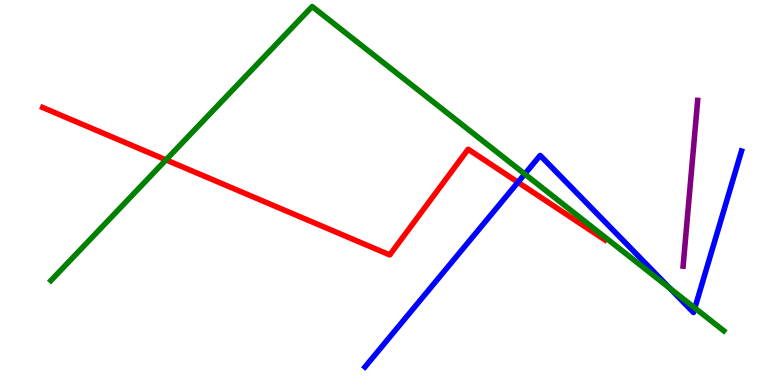[{'lines': ['blue', 'red'], 'intersections': [{'x': 6.68, 'y': 5.27}]}, {'lines': ['green', 'red'], 'intersections': [{'x': 2.14, 'y': 5.85}]}, {'lines': ['purple', 'red'], 'intersections': []}, {'lines': ['blue', 'green'], 'intersections': [{'x': 6.77, 'y': 5.48}, {'x': 8.64, 'y': 2.51}, {'x': 8.97, 'y': 2.0}]}, {'lines': ['blue', 'purple'], 'intersections': []}, {'lines': ['green', 'purple'], 'intersections': []}]